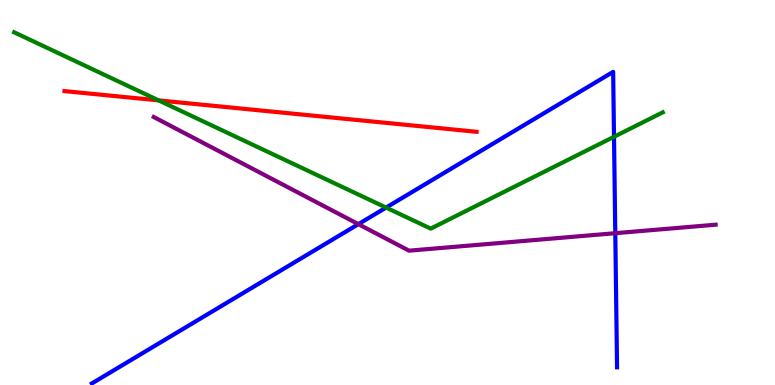[{'lines': ['blue', 'red'], 'intersections': []}, {'lines': ['green', 'red'], 'intersections': [{'x': 2.05, 'y': 7.39}]}, {'lines': ['purple', 'red'], 'intersections': []}, {'lines': ['blue', 'green'], 'intersections': [{'x': 4.98, 'y': 4.61}, {'x': 7.92, 'y': 6.45}]}, {'lines': ['blue', 'purple'], 'intersections': [{'x': 4.62, 'y': 4.18}, {'x': 7.94, 'y': 3.94}]}, {'lines': ['green', 'purple'], 'intersections': []}]